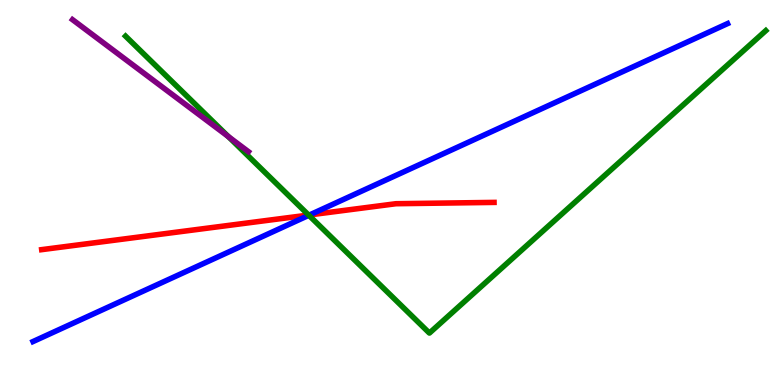[{'lines': ['blue', 'red'], 'intersections': [{'x': 4.0, 'y': 4.42}]}, {'lines': ['green', 'red'], 'intersections': [{'x': 3.98, 'y': 4.41}]}, {'lines': ['purple', 'red'], 'intersections': []}, {'lines': ['blue', 'green'], 'intersections': [{'x': 3.99, 'y': 4.41}]}, {'lines': ['blue', 'purple'], 'intersections': []}, {'lines': ['green', 'purple'], 'intersections': [{'x': 2.95, 'y': 6.45}]}]